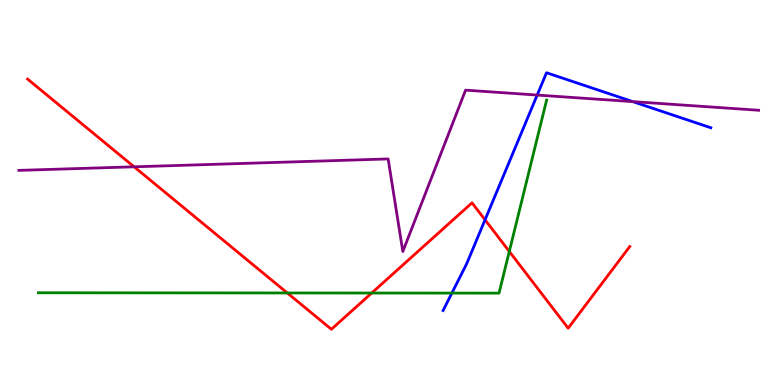[{'lines': ['blue', 'red'], 'intersections': [{'x': 6.26, 'y': 4.29}]}, {'lines': ['green', 'red'], 'intersections': [{'x': 3.71, 'y': 2.39}, {'x': 4.8, 'y': 2.39}, {'x': 6.57, 'y': 3.47}]}, {'lines': ['purple', 'red'], 'intersections': [{'x': 1.73, 'y': 5.67}]}, {'lines': ['blue', 'green'], 'intersections': [{'x': 5.83, 'y': 2.39}]}, {'lines': ['blue', 'purple'], 'intersections': [{'x': 6.93, 'y': 7.53}, {'x': 8.16, 'y': 7.36}]}, {'lines': ['green', 'purple'], 'intersections': []}]